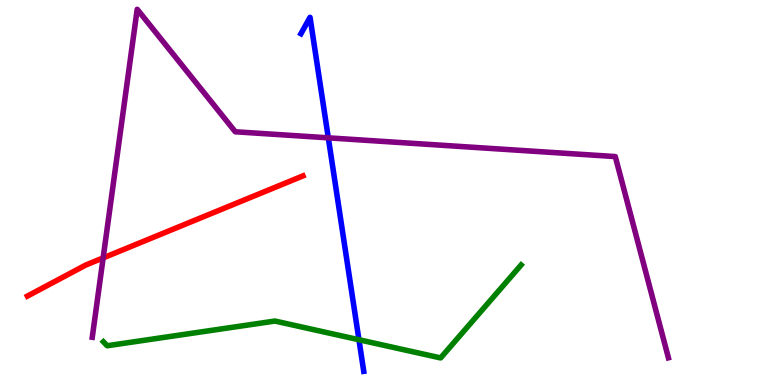[{'lines': ['blue', 'red'], 'intersections': []}, {'lines': ['green', 'red'], 'intersections': []}, {'lines': ['purple', 'red'], 'intersections': [{'x': 1.33, 'y': 3.3}]}, {'lines': ['blue', 'green'], 'intersections': [{'x': 4.63, 'y': 1.18}]}, {'lines': ['blue', 'purple'], 'intersections': [{'x': 4.24, 'y': 6.42}]}, {'lines': ['green', 'purple'], 'intersections': []}]